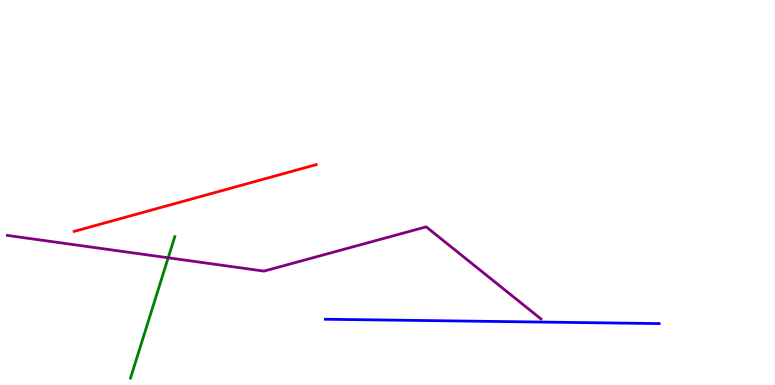[{'lines': ['blue', 'red'], 'intersections': []}, {'lines': ['green', 'red'], 'intersections': []}, {'lines': ['purple', 'red'], 'intersections': []}, {'lines': ['blue', 'green'], 'intersections': []}, {'lines': ['blue', 'purple'], 'intersections': []}, {'lines': ['green', 'purple'], 'intersections': [{'x': 2.17, 'y': 3.3}]}]